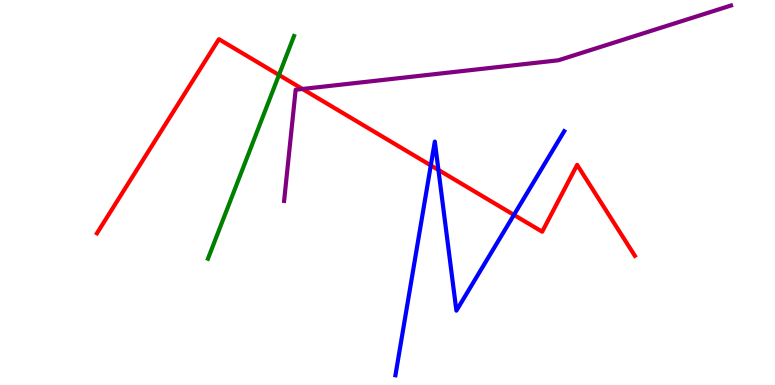[{'lines': ['blue', 'red'], 'intersections': [{'x': 5.56, 'y': 5.7}, {'x': 5.66, 'y': 5.59}, {'x': 6.63, 'y': 4.42}]}, {'lines': ['green', 'red'], 'intersections': [{'x': 3.6, 'y': 8.05}]}, {'lines': ['purple', 'red'], 'intersections': [{'x': 3.9, 'y': 7.69}]}, {'lines': ['blue', 'green'], 'intersections': []}, {'lines': ['blue', 'purple'], 'intersections': []}, {'lines': ['green', 'purple'], 'intersections': []}]